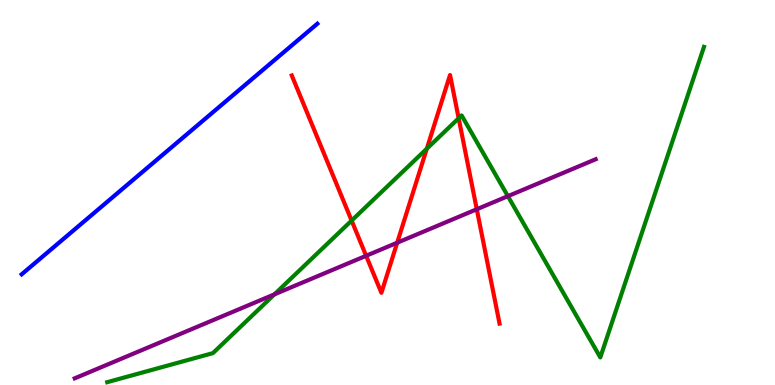[{'lines': ['blue', 'red'], 'intersections': []}, {'lines': ['green', 'red'], 'intersections': [{'x': 4.54, 'y': 4.27}, {'x': 5.51, 'y': 6.14}, {'x': 5.92, 'y': 6.93}]}, {'lines': ['purple', 'red'], 'intersections': [{'x': 4.72, 'y': 3.36}, {'x': 5.13, 'y': 3.7}, {'x': 6.15, 'y': 4.57}]}, {'lines': ['blue', 'green'], 'intersections': []}, {'lines': ['blue', 'purple'], 'intersections': []}, {'lines': ['green', 'purple'], 'intersections': [{'x': 3.54, 'y': 2.35}, {'x': 6.55, 'y': 4.9}]}]